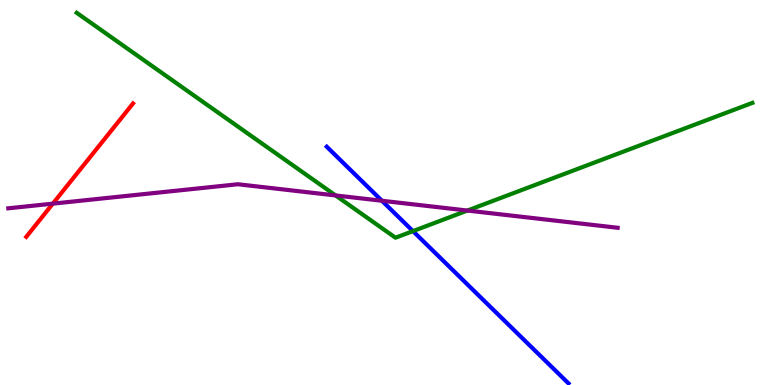[{'lines': ['blue', 'red'], 'intersections': []}, {'lines': ['green', 'red'], 'intersections': []}, {'lines': ['purple', 'red'], 'intersections': [{'x': 0.682, 'y': 4.71}]}, {'lines': ['blue', 'green'], 'intersections': [{'x': 5.33, 'y': 4.0}]}, {'lines': ['blue', 'purple'], 'intersections': [{'x': 4.93, 'y': 4.79}]}, {'lines': ['green', 'purple'], 'intersections': [{'x': 4.33, 'y': 4.92}, {'x': 6.03, 'y': 4.53}]}]